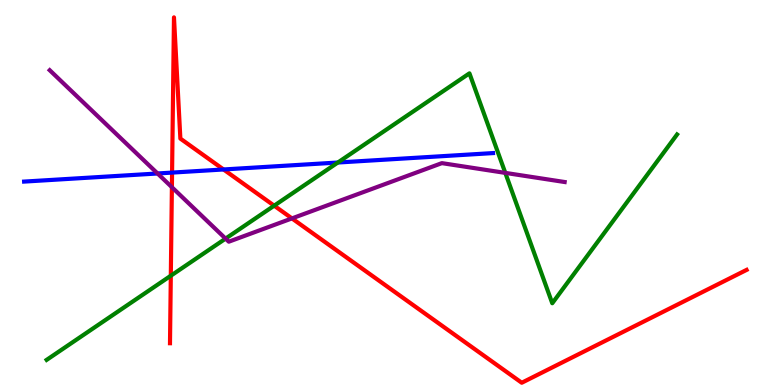[{'lines': ['blue', 'red'], 'intersections': [{'x': 2.22, 'y': 5.52}, {'x': 2.88, 'y': 5.6}]}, {'lines': ['green', 'red'], 'intersections': [{'x': 2.2, 'y': 2.84}, {'x': 3.54, 'y': 4.66}]}, {'lines': ['purple', 'red'], 'intersections': [{'x': 2.22, 'y': 5.14}, {'x': 3.77, 'y': 4.33}]}, {'lines': ['blue', 'green'], 'intersections': [{'x': 4.36, 'y': 5.78}]}, {'lines': ['blue', 'purple'], 'intersections': [{'x': 2.03, 'y': 5.49}]}, {'lines': ['green', 'purple'], 'intersections': [{'x': 2.91, 'y': 3.8}, {'x': 6.52, 'y': 5.51}]}]